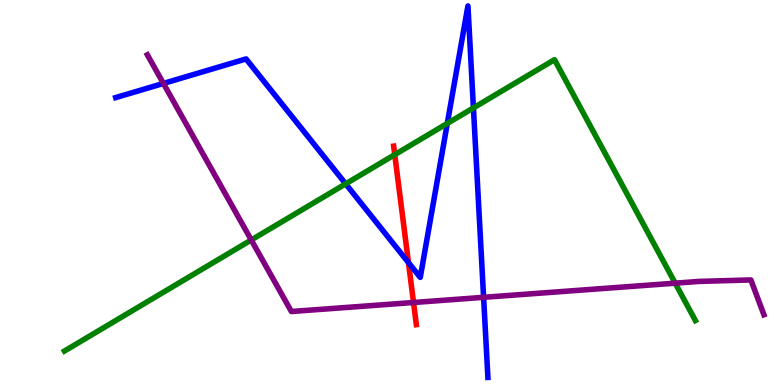[{'lines': ['blue', 'red'], 'intersections': [{'x': 5.27, 'y': 3.18}]}, {'lines': ['green', 'red'], 'intersections': [{'x': 5.09, 'y': 5.98}]}, {'lines': ['purple', 'red'], 'intersections': [{'x': 5.34, 'y': 2.14}]}, {'lines': ['blue', 'green'], 'intersections': [{'x': 4.46, 'y': 5.22}, {'x': 5.77, 'y': 6.79}, {'x': 6.11, 'y': 7.2}]}, {'lines': ['blue', 'purple'], 'intersections': [{'x': 2.11, 'y': 7.83}, {'x': 6.24, 'y': 2.28}]}, {'lines': ['green', 'purple'], 'intersections': [{'x': 3.24, 'y': 3.77}, {'x': 8.71, 'y': 2.64}]}]